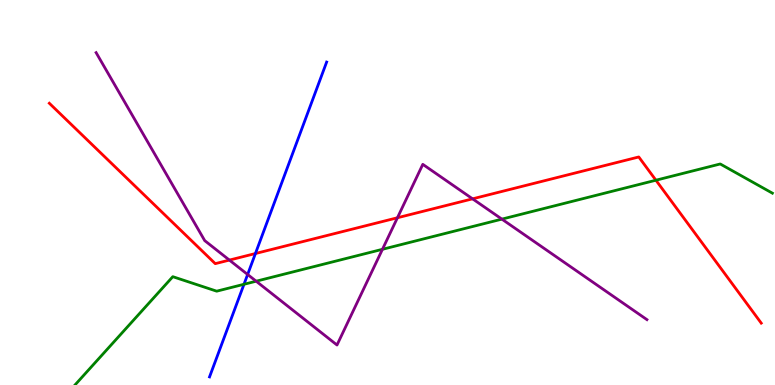[{'lines': ['blue', 'red'], 'intersections': [{'x': 3.3, 'y': 3.41}]}, {'lines': ['green', 'red'], 'intersections': [{'x': 8.46, 'y': 5.32}]}, {'lines': ['purple', 'red'], 'intersections': [{'x': 2.96, 'y': 3.24}, {'x': 5.13, 'y': 4.34}, {'x': 6.1, 'y': 4.84}]}, {'lines': ['blue', 'green'], 'intersections': [{'x': 3.15, 'y': 2.62}]}, {'lines': ['blue', 'purple'], 'intersections': [{'x': 3.2, 'y': 2.87}]}, {'lines': ['green', 'purple'], 'intersections': [{'x': 3.31, 'y': 2.7}, {'x': 4.93, 'y': 3.52}, {'x': 6.48, 'y': 4.31}]}]